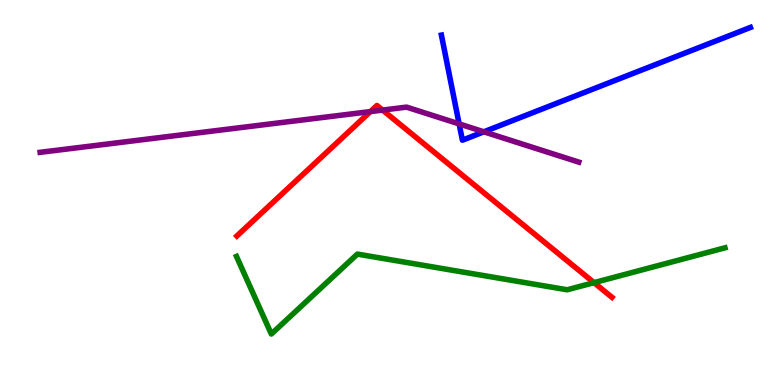[{'lines': ['blue', 'red'], 'intersections': []}, {'lines': ['green', 'red'], 'intersections': [{'x': 7.66, 'y': 2.66}]}, {'lines': ['purple', 'red'], 'intersections': [{'x': 4.78, 'y': 7.1}, {'x': 4.94, 'y': 7.14}]}, {'lines': ['blue', 'green'], 'intersections': []}, {'lines': ['blue', 'purple'], 'intersections': [{'x': 5.92, 'y': 6.78}, {'x': 6.24, 'y': 6.58}]}, {'lines': ['green', 'purple'], 'intersections': []}]